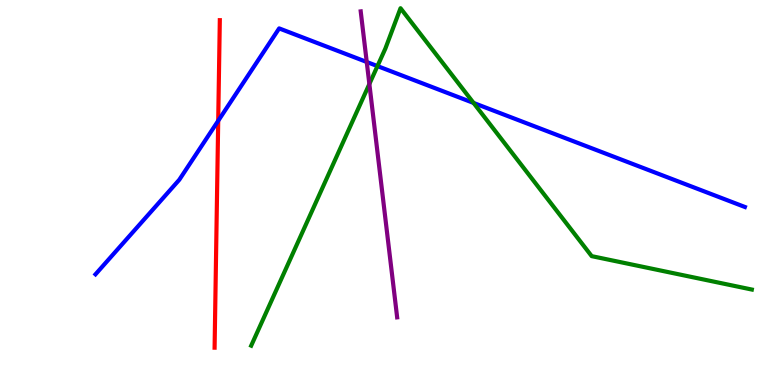[{'lines': ['blue', 'red'], 'intersections': [{'x': 2.82, 'y': 6.86}]}, {'lines': ['green', 'red'], 'intersections': []}, {'lines': ['purple', 'red'], 'intersections': []}, {'lines': ['blue', 'green'], 'intersections': [{'x': 4.87, 'y': 8.28}, {'x': 6.11, 'y': 7.33}]}, {'lines': ['blue', 'purple'], 'intersections': [{'x': 4.73, 'y': 8.39}]}, {'lines': ['green', 'purple'], 'intersections': [{'x': 4.77, 'y': 7.82}]}]